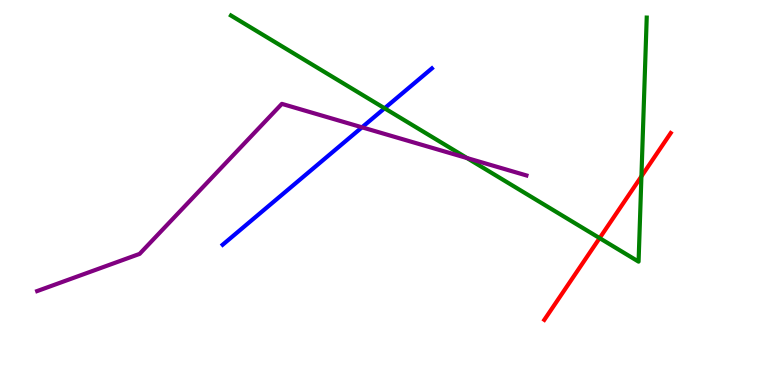[{'lines': ['blue', 'red'], 'intersections': []}, {'lines': ['green', 'red'], 'intersections': [{'x': 7.74, 'y': 3.82}, {'x': 8.28, 'y': 5.42}]}, {'lines': ['purple', 'red'], 'intersections': []}, {'lines': ['blue', 'green'], 'intersections': [{'x': 4.96, 'y': 7.19}]}, {'lines': ['blue', 'purple'], 'intersections': [{'x': 4.67, 'y': 6.69}]}, {'lines': ['green', 'purple'], 'intersections': [{'x': 6.03, 'y': 5.89}]}]